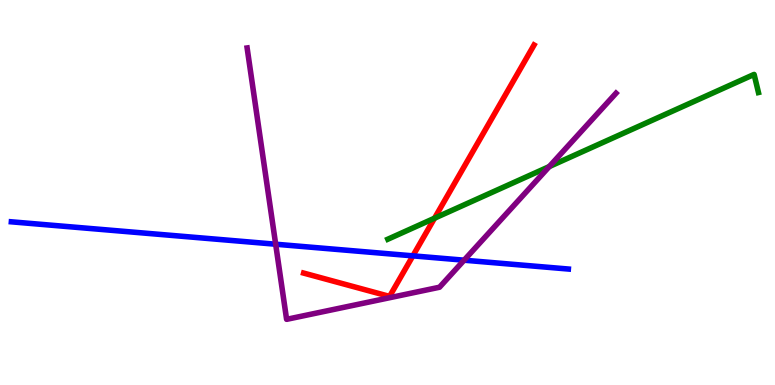[{'lines': ['blue', 'red'], 'intersections': [{'x': 5.33, 'y': 3.35}]}, {'lines': ['green', 'red'], 'intersections': [{'x': 5.61, 'y': 4.33}]}, {'lines': ['purple', 'red'], 'intersections': []}, {'lines': ['blue', 'green'], 'intersections': []}, {'lines': ['blue', 'purple'], 'intersections': [{'x': 3.56, 'y': 3.66}, {'x': 5.99, 'y': 3.24}]}, {'lines': ['green', 'purple'], 'intersections': [{'x': 7.09, 'y': 5.67}]}]